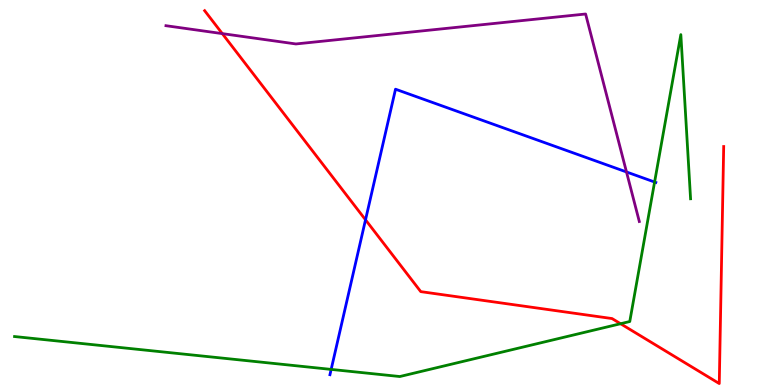[{'lines': ['blue', 'red'], 'intersections': [{'x': 4.72, 'y': 4.29}]}, {'lines': ['green', 'red'], 'intersections': [{'x': 8.01, 'y': 1.59}]}, {'lines': ['purple', 'red'], 'intersections': [{'x': 2.87, 'y': 9.13}]}, {'lines': ['blue', 'green'], 'intersections': [{'x': 4.27, 'y': 0.405}, {'x': 8.45, 'y': 5.27}]}, {'lines': ['blue', 'purple'], 'intersections': [{'x': 8.08, 'y': 5.53}]}, {'lines': ['green', 'purple'], 'intersections': []}]